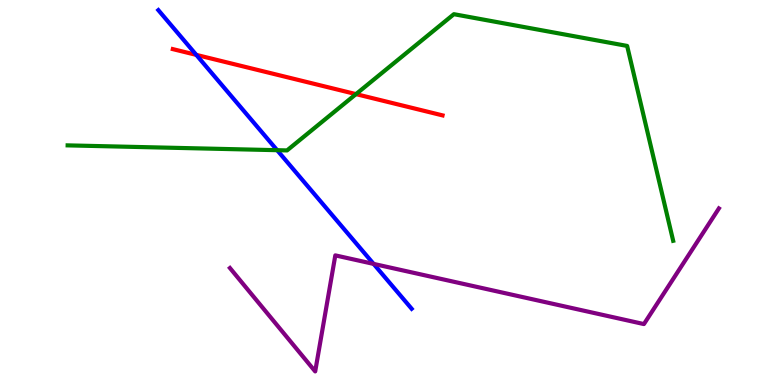[{'lines': ['blue', 'red'], 'intersections': [{'x': 2.53, 'y': 8.57}]}, {'lines': ['green', 'red'], 'intersections': [{'x': 4.59, 'y': 7.56}]}, {'lines': ['purple', 'red'], 'intersections': []}, {'lines': ['blue', 'green'], 'intersections': [{'x': 3.58, 'y': 6.1}]}, {'lines': ['blue', 'purple'], 'intersections': [{'x': 4.82, 'y': 3.15}]}, {'lines': ['green', 'purple'], 'intersections': []}]